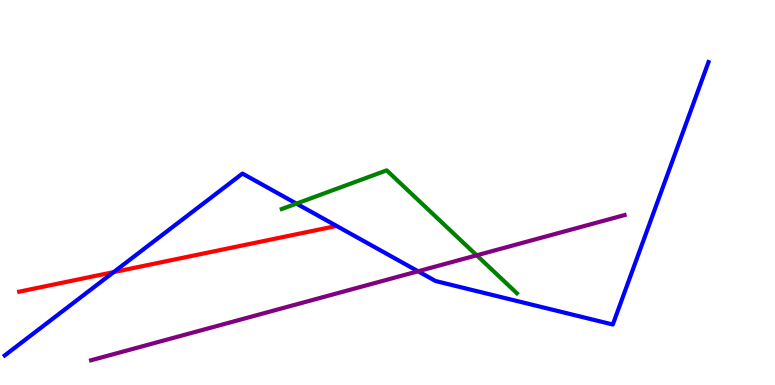[{'lines': ['blue', 'red'], 'intersections': [{'x': 1.47, 'y': 2.93}]}, {'lines': ['green', 'red'], 'intersections': []}, {'lines': ['purple', 'red'], 'intersections': []}, {'lines': ['blue', 'green'], 'intersections': [{'x': 3.82, 'y': 4.71}]}, {'lines': ['blue', 'purple'], 'intersections': [{'x': 5.39, 'y': 2.95}]}, {'lines': ['green', 'purple'], 'intersections': [{'x': 6.15, 'y': 3.37}]}]